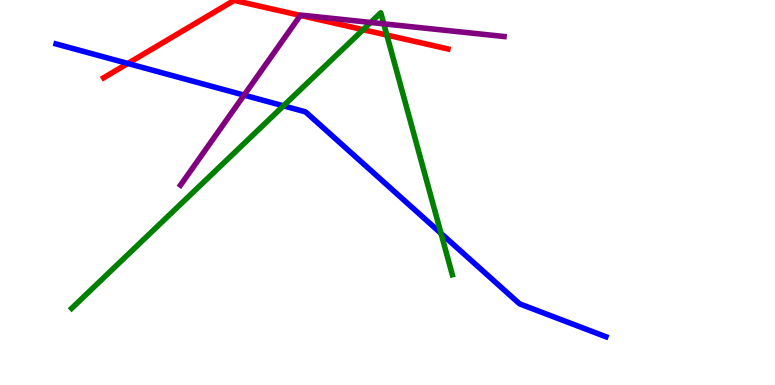[{'lines': ['blue', 'red'], 'intersections': [{'x': 1.65, 'y': 8.35}]}, {'lines': ['green', 'red'], 'intersections': [{'x': 4.69, 'y': 9.23}, {'x': 4.99, 'y': 9.09}]}, {'lines': ['purple', 'red'], 'intersections': [{'x': 3.88, 'y': 9.6}]}, {'lines': ['blue', 'green'], 'intersections': [{'x': 3.66, 'y': 7.25}, {'x': 5.69, 'y': 3.94}]}, {'lines': ['blue', 'purple'], 'intersections': [{'x': 3.15, 'y': 7.53}]}, {'lines': ['green', 'purple'], 'intersections': [{'x': 4.78, 'y': 9.42}, {'x': 4.95, 'y': 9.38}]}]